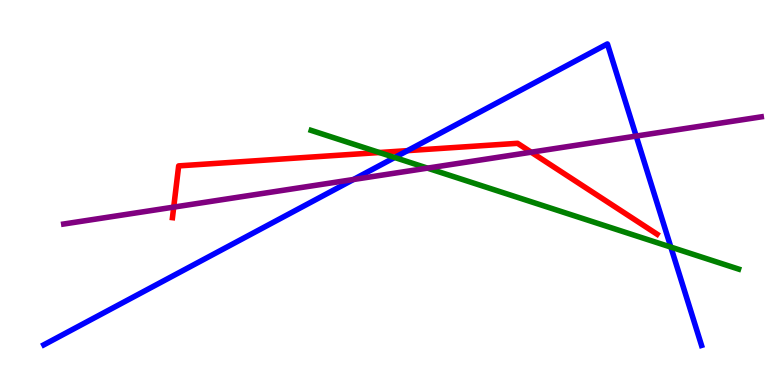[{'lines': ['blue', 'red'], 'intersections': [{'x': 5.26, 'y': 6.09}]}, {'lines': ['green', 'red'], 'intersections': [{'x': 4.89, 'y': 6.04}]}, {'lines': ['purple', 'red'], 'intersections': [{'x': 2.24, 'y': 4.62}, {'x': 6.85, 'y': 6.05}]}, {'lines': ['blue', 'green'], 'intersections': [{'x': 5.09, 'y': 5.91}, {'x': 8.66, 'y': 3.58}]}, {'lines': ['blue', 'purple'], 'intersections': [{'x': 4.56, 'y': 5.34}, {'x': 8.21, 'y': 6.47}]}, {'lines': ['green', 'purple'], 'intersections': [{'x': 5.52, 'y': 5.63}]}]